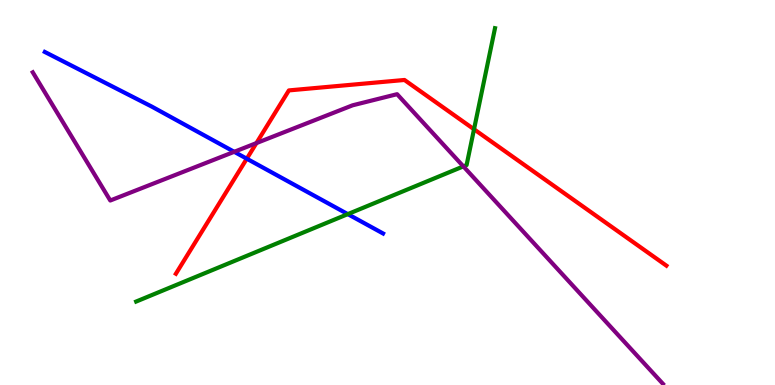[{'lines': ['blue', 'red'], 'intersections': [{'x': 3.18, 'y': 5.88}]}, {'lines': ['green', 'red'], 'intersections': [{'x': 6.12, 'y': 6.64}]}, {'lines': ['purple', 'red'], 'intersections': [{'x': 3.31, 'y': 6.28}]}, {'lines': ['blue', 'green'], 'intersections': [{'x': 4.49, 'y': 4.44}]}, {'lines': ['blue', 'purple'], 'intersections': [{'x': 3.02, 'y': 6.06}]}, {'lines': ['green', 'purple'], 'intersections': [{'x': 5.98, 'y': 5.68}]}]